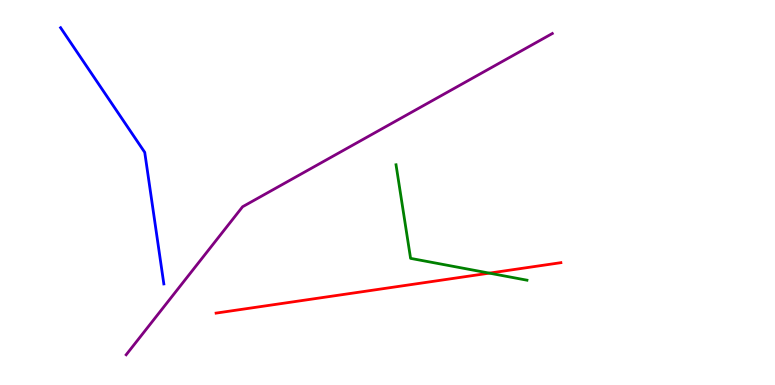[{'lines': ['blue', 'red'], 'intersections': []}, {'lines': ['green', 'red'], 'intersections': [{'x': 6.31, 'y': 2.91}]}, {'lines': ['purple', 'red'], 'intersections': []}, {'lines': ['blue', 'green'], 'intersections': []}, {'lines': ['blue', 'purple'], 'intersections': []}, {'lines': ['green', 'purple'], 'intersections': []}]